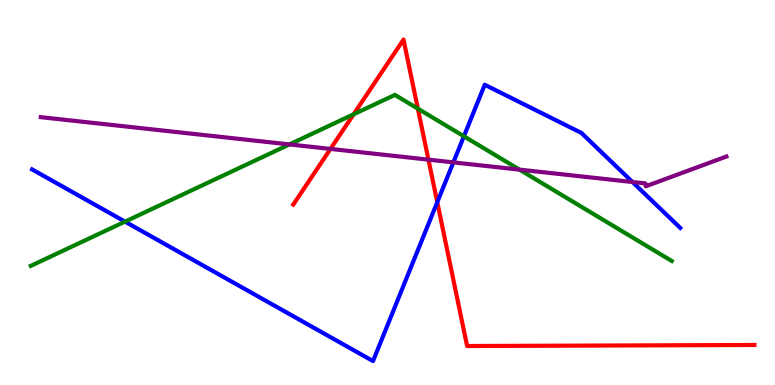[{'lines': ['blue', 'red'], 'intersections': [{'x': 5.64, 'y': 4.75}]}, {'lines': ['green', 'red'], 'intersections': [{'x': 4.56, 'y': 7.03}, {'x': 5.39, 'y': 7.18}]}, {'lines': ['purple', 'red'], 'intersections': [{'x': 4.26, 'y': 6.13}, {'x': 5.53, 'y': 5.85}]}, {'lines': ['blue', 'green'], 'intersections': [{'x': 1.61, 'y': 4.24}, {'x': 5.99, 'y': 6.46}]}, {'lines': ['blue', 'purple'], 'intersections': [{'x': 5.85, 'y': 5.78}, {'x': 8.16, 'y': 5.27}]}, {'lines': ['green', 'purple'], 'intersections': [{'x': 3.73, 'y': 6.25}, {'x': 6.7, 'y': 5.59}]}]